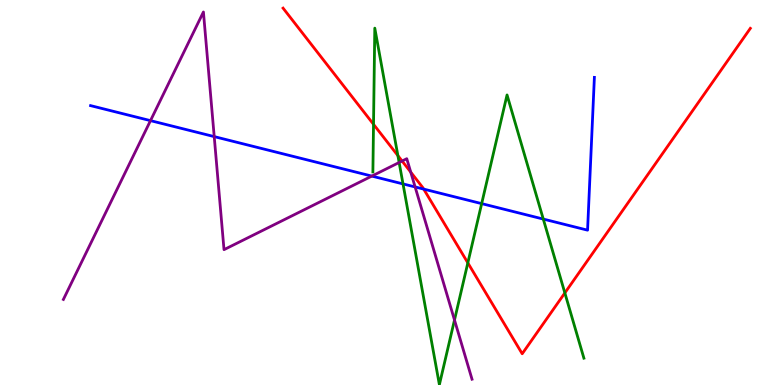[{'lines': ['blue', 'red'], 'intersections': [{'x': 5.47, 'y': 5.09}]}, {'lines': ['green', 'red'], 'intersections': [{'x': 4.82, 'y': 6.77}, {'x': 5.13, 'y': 5.96}, {'x': 6.04, 'y': 3.17}, {'x': 7.29, 'y': 2.39}]}, {'lines': ['purple', 'red'], 'intersections': [{'x': 5.19, 'y': 5.82}, {'x': 5.3, 'y': 5.53}]}, {'lines': ['blue', 'green'], 'intersections': [{'x': 5.2, 'y': 5.22}, {'x': 6.22, 'y': 4.71}, {'x': 7.01, 'y': 4.31}]}, {'lines': ['blue', 'purple'], 'intersections': [{'x': 1.94, 'y': 6.87}, {'x': 2.76, 'y': 6.45}, {'x': 4.8, 'y': 5.43}, {'x': 5.36, 'y': 5.14}]}, {'lines': ['green', 'purple'], 'intersections': [{'x': 5.15, 'y': 5.78}, {'x': 5.86, 'y': 1.69}]}]